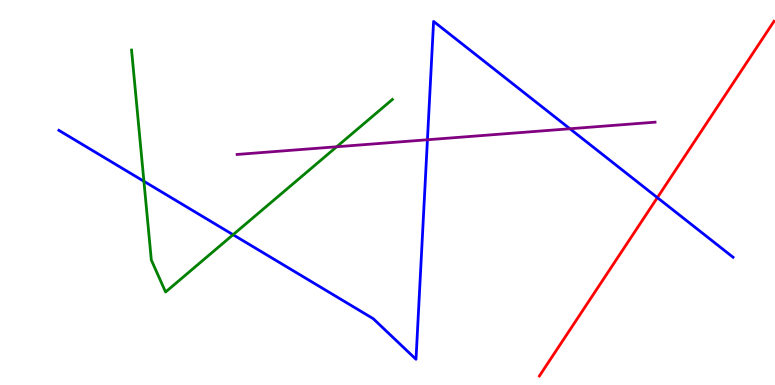[{'lines': ['blue', 'red'], 'intersections': [{'x': 8.48, 'y': 4.87}]}, {'lines': ['green', 'red'], 'intersections': []}, {'lines': ['purple', 'red'], 'intersections': []}, {'lines': ['blue', 'green'], 'intersections': [{'x': 1.86, 'y': 5.29}, {'x': 3.01, 'y': 3.9}]}, {'lines': ['blue', 'purple'], 'intersections': [{'x': 5.52, 'y': 6.37}, {'x': 7.35, 'y': 6.66}]}, {'lines': ['green', 'purple'], 'intersections': [{'x': 4.34, 'y': 6.19}]}]